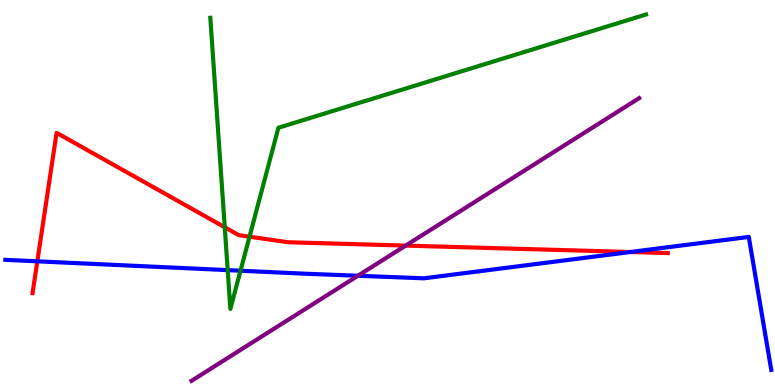[{'lines': ['blue', 'red'], 'intersections': [{'x': 0.482, 'y': 3.21}, {'x': 8.13, 'y': 3.45}]}, {'lines': ['green', 'red'], 'intersections': [{'x': 2.9, 'y': 4.1}, {'x': 3.22, 'y': 3.85}]}, {'lines': ['purple', 'red'], 'intersections': [{'x': 5.23, 'y': 3.62}]}, {'lines': ['blue', 'green'], 'intersections': [{'x': 2.94, 'y': 2.98}, {'x': 3.1, 'y': 2.97}]}, {'lines': ['blue', 'purple'], 'intersections': [{'x': 4.62, 'y': 2.84}]}, {'lines': ['green', 'purple'], 'intersections': []}]